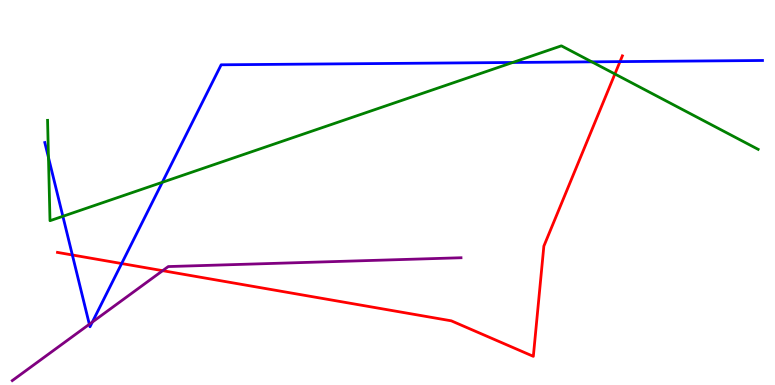[{'lines': ['blue', 'red'], 'intersections': [{'x': 0.934, 'y': 3.38}, {'x': 1.57, 'y': 3.15}, {'x': 8.0, 'y': 8.4}]}, {'lines': ['green', 'red'], 'intersections': [{'x': 7.93, 'y': 8.08}]}, {'lines': ['purple', 'red'], 'intersections': [{'x': 2.1, 'y': 2.97}]}, {'lines': ['blue', 'green'], 'intersections': [{'x': 0.625, 'y': 5.91}, {'x': 0.811, 'y': 4.38}, {'x': 2.09, 'y': 5.27}, {'x': 6.62, 'y': 8.38}, {'x': 7.64, 'y': 8.39}]}, {'lines': ['blue', 'purple'], 'intersections': [{'x': 1.15, 'y': 1.58}, {'x': 1.19, 'y': 1.63}]}, {'lines': ['green', 'purple'], 'intersections': []}]